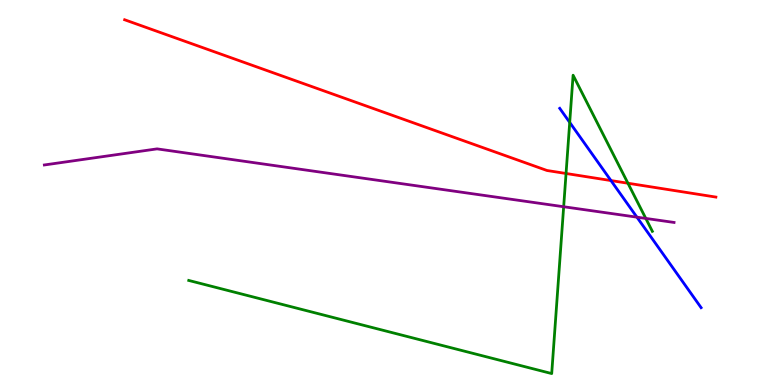[{'lines': ['blue', 'red'], 'intersections': [{'x': 7.88, 'y': 5.31}]}, {'lines': ['green', 'red'], 'intersections': [{'x': 7.3, 'y': 5.49}, {'x': 8.1, 'y': 5.24}]}, {'lines': ['purple', 'red'], 'intersections': []}, {'lines': ['blue', 'green'], 'intersections': [{'x': 7.35, 'y': 6.82}]}, {'lines': ['blue', 'purple'], 'intersections': [{'x': 8.22, 'y': 4.36}]}, {'lines': ['green', 'purple'], 'intersections': [{'x': 7.27, 'y': 4.63}, {'x': 8.33, 'y': 4.33}]}]